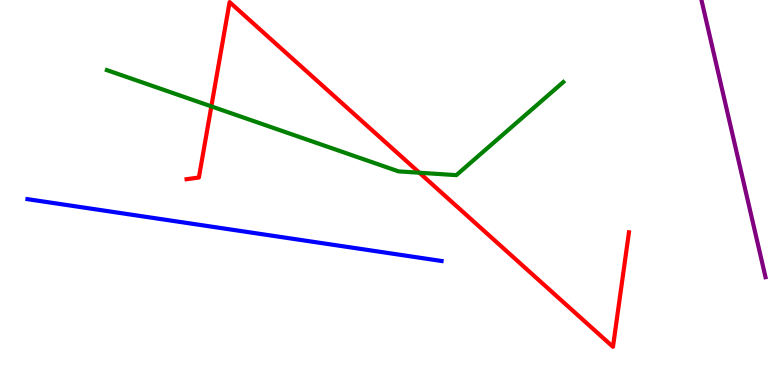[{'lines': ['blue', 'red'], 'intersections': []}, {'lines': ['green', 'red'], 'intersections': [{'x': 2.73, 'y': 7.24}, {'x': 5.41, 'y': 5.51}]}, {'lines': ['purple', 'red'], 'intersections': []}, {'lines': ['blue', 'green'], 'intersections': []}, {'lines': ['blue', 'purple'], 'intersections': []}, {'lines': ['green', 'purple'], 'intersections': []}]